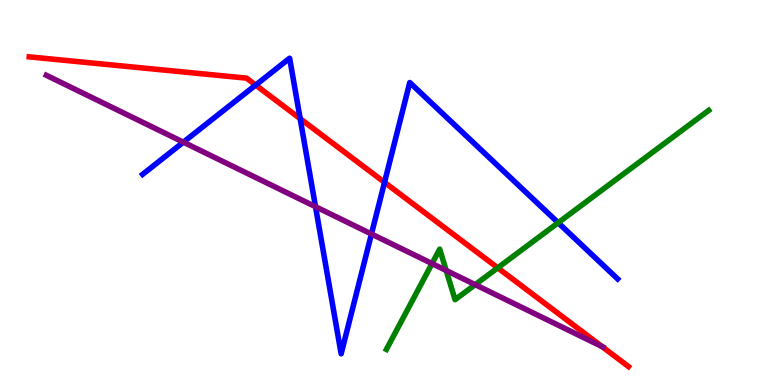[{'lines': ['blue', 'red'], 'intersections': [{'x': 3.3, 'y': 7.79}, {'x': 3.87, 'y': 6.92}, {'x': 4.96, 'y': 5.26}]}, {'lines': ['green', 'red'], 'intersections': [{'x': 6.42, 'y': 3.04}]}, {'lines': ['purple', 'red'], 'intersections': [{'x': 7.77, 'y': 0.998}]}, {'lines': ['blue', 'green'], 'intersections': [{'x': 7.2, 'y': 4.21}]}, {'lines': ['blue', 'purple'], 'intersections': [{'x': 2.37, 'y': 6.31}, {'x': 4.07, 'y': 4.63}, {'x': 4.79, 'y': 3.92}]}, {'lines': ['green', 'purple'], 'intersections': [{'x': 5.57, 'y': 3.15}, {'x': 5.76, 'y': 2.97}, {'x': 6.13, 'y': 2.61}]}]